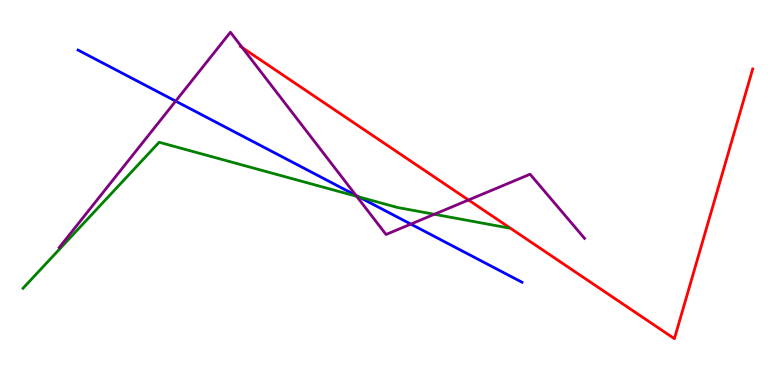[{'lines': ['blue', 'red'], 'intersections': []}, {'lines': ['green', 'red'], 'intersections': []}, {'lines': ['purple', 'red'], 'intersections': [{'x': 3.13, 'y': 8.76}, {'x': 6.04, 'y': 4.81}]}, {'lines': ['blue', 'green'], 'intersections': [{'x': 4.63, 'y': 4.89}]}, {'lines': ['blue', 'purple'], 'intersections': [{'x': 2.27, 'y': 7.37}, {'x': 4.59, 'y': 4.92}, {'x': 5.3, 'y': 4.18}]}, {'lines': ['green', 'purple'], 'intersections': [{'x': 4.6, 'y': 4.9}, {'x': 5.6, 'y': 4.43}]}]